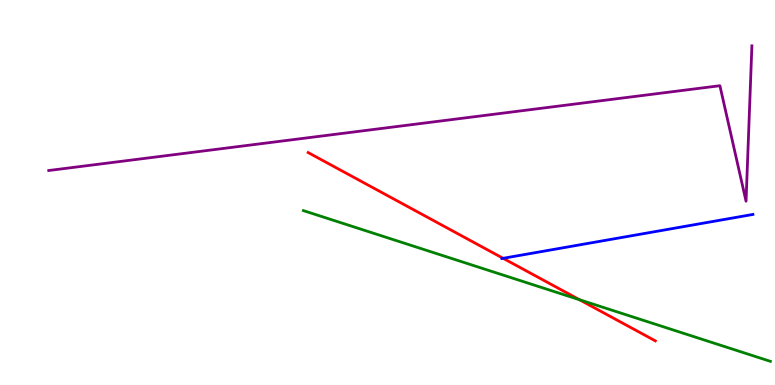[{'lines': ['blue', 'red'], 'intersections': [{'x': 6.49, 'y': 3.29}]}, {'lines': ['green', 'red'], 'intersections': [{'x': 7.48, 'y': 2.22}]}, {'lines': ['purple', 'red'], 'intersections': []}, {'lines': ['blue', 'green'], 'intersections': []}, {'lines': ['blue', 'purple'], 'intersections': []}, {'lines': ['green', 'purple'], 'intersections': []}]